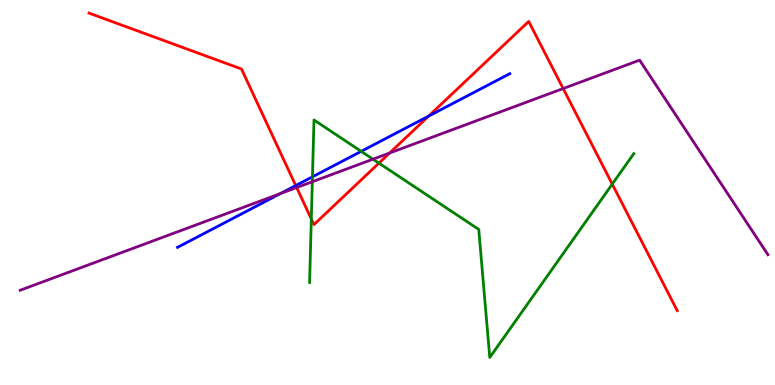[{'lines': ['blue', 'red'], 'intersections': [{'x': 3.82, 'y': 5.18}, {'x': 5.53, 'y': 6.98}]}, {'lines': ['green', 'red'], 'intersections': [{'x': 4.02, 'y': 4.31}, {'x': 4.89, 'y': 5.76}, {'x': 7.9, 'y': 5.22}]}, {'lines': ['purple', 'red'], 'intersections': [{'x': 3.83, 'y': 5.13}, {'x': 5.03, 'y': 6.03}, {'x': 7.27, 'y': 7.7}]}, {'lines': ['blue', 'green'], 'intersections': [{'x': 4.03, 'y': 5.41}, {'x': 4.66, 'y': 6.07}]}, {'lines': ['blue', 'purple'], 'intersections': [{'x': 3.62, 'y': 4.97}]}, {'lines': ['green', 'purple'], 'intersections': [{'x': 4.03, 'y': 5.28}, {'x': 4.81, 'y': 5.87}]}]